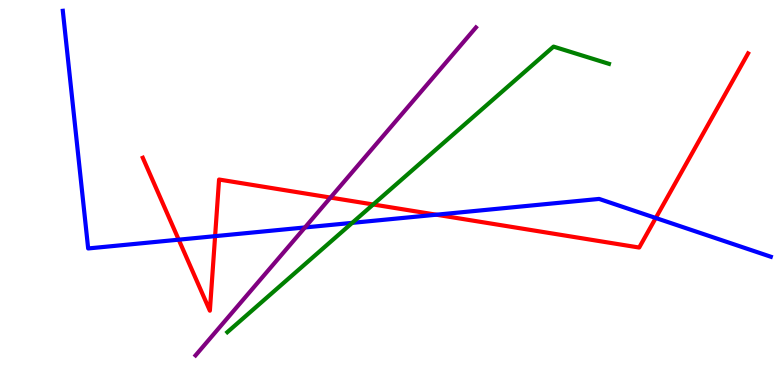[{'lines': ['blue', 'red'], 'intersections': [{'x': 2.31, 'y': 3.77}, {'x': 2.78, 'y': 3.87}, {'x': 5.63, 'y': 4.42}, {'x': 8.46, 'y': 4.34}]}, {'lines': ['green', 'red'], 'intersections': [{'x': 4.82, 'y': 4.69}]}, {'lines': ['purple', 'red'], 'intersections': [{'x': 4.26, 'y': 4.87}]}, {'lines': ['blue', 'green'], 'intersections': [{'x': 4.54, 'y': 4.21}]}, {'lines': ['blue', 'purple'], 'intersections': [{'x': 3.93, 'y': 4.09}]}, {'lines': ['green', 'purple'], 'intersections': []}]